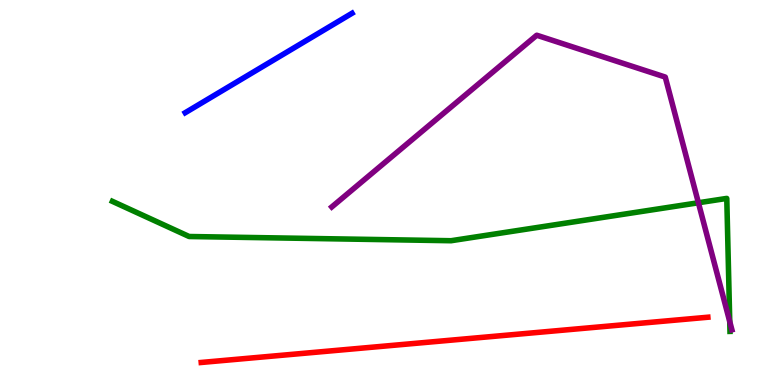[{'lines': ['blue', 'red'], 'intersections': []}, {'lines': ['green', 'red'], 'intersections': []}, {'lines': ['purple', 'red'], 'intersections': []}, {'lines': ['blue', 'green'], 'intersections': []}, {'lines': ['blue', 'purple'], 'intersections': []}, {'lines': ['green', 'purple'], 'intersections': [{'x': 9.01, 'y': 4.73}, {'x': 9.42, 'y': 1.65}]}]